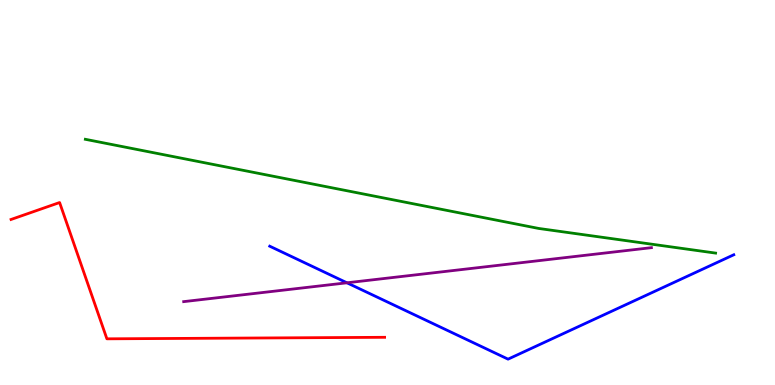[{'lines': ['blue', 'red'], 'intersections': []}, {'lines': ['green', 'red'], 'intersections': []}, {'lines': ['purple', 'red'], 'intersections': []}, {'lines': ['blue', 'green'], 'intersections': []}, {'lines': ['blue', 'purple'], 'intersections': [{'x': 4.48, 'y': 2.65}]}, {'lines': ['green', 'purple'], 'intersections': []}]